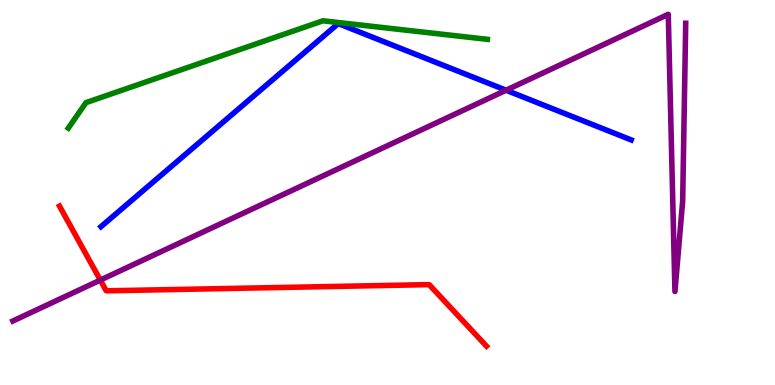[{'lines': ['blue', 'red'], 'intersections': []}, {'lines': ['green', 'red'], 'intersections': []}, {'lines': ['purple', 'red'], 'intersections': [{'x': 1.29, 'y': 2.73}]}, {'lines': ['blue', 'green'], 'intersections': []}, {'lines': ['blue', 'purple'], 'intersections': [{'x': 6.53, 'y': 7.66}]}, {'lines': ['green', 'purple'], 'intersections': []}]